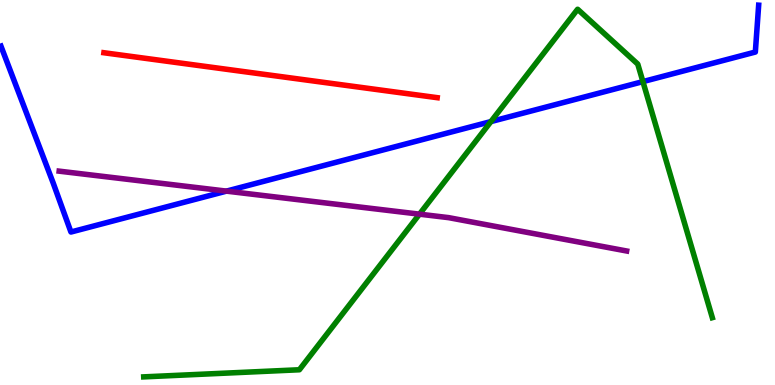[{'lines': ['blue', 'red'], 'intersections': []}, {'lines': ['green', 'red'], 'intersections': []}, {'lines': ['purple', 'red'], 'intersections': []}, {'lines': ['blue', 'green'], 'intersections': [{'x': 6.33, 'y': 6.84}, {'x': 8.3, 'y': 7.88}]}, {'lines': ['blue', 'purple'], 'intersections': [{'x': 2.92, 'y': 5.04}]}, {'lines': ['green', 'purple'], 'intersections': [{'x': 5.41, 'y': 4.44}]}]